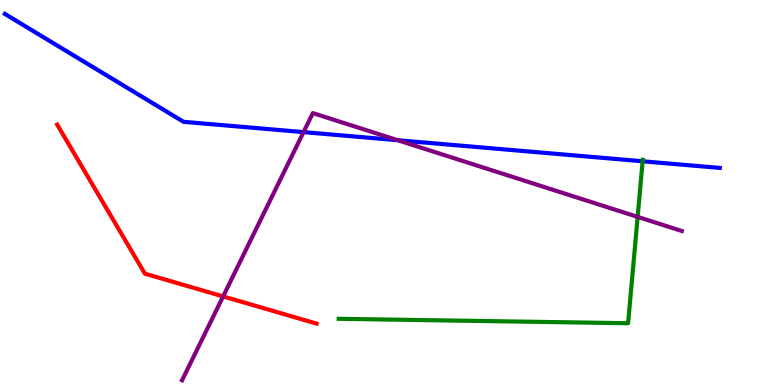[{'lines': ['blue', 'red'], 'intersections': []}, {'lines': ['green', 'red'], 'intersections': []}, {'lines': ['purple', 'red'], 'intersections': [{'x': 2.88, 'y': 2.3}]}, {'lines': ['blue', 'green'], 'intersections': [{'x': 8.29, 'y': 5.81}]}, {'lines': ['blue', 'purple'], 'intersections': [{'x': 3.92, 'y': 6.57}, {'x': 5.13, 'y': 6.36}]}, {'lines': ['green', 'purple'], 'intersections': [{'x': 8.23, 'y': 4.37}]}]